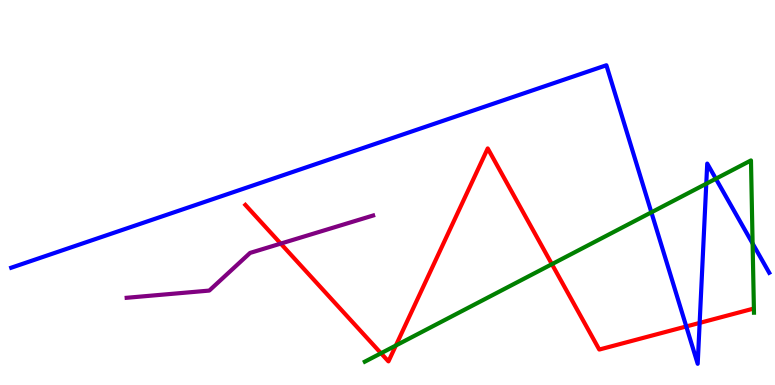[{'lines': ['blue', 'red'], 'intersections': [{'x': 8.86, 'y': 1.52}, {'x': 9.03, 'y': 1.61}]}, {'lines': ['green', 'red'], 'intersections': [{'x': 4.92, 'y': 0.825}, {'x': 5.11, 'y': 1.03}, {'x': 7.12, 'y': 3.14}]}, {'lines': ['purple', 'red'], 'intersections': [{'x': 3.62, 'y': 3.67}]}, {'lines': ['blue', 'green'], 'intersections': [{'x': 8.4, 'y': 4.48}, {'x': 9.11, 'y': 5.23}, {'x': 9.24, 'y': 5.36}, {'x': 9.71, 'y': 3.68}]}, {'lines': ['blue', 'purple'], 'intersections': []}, {'lines': ['green', 'purple'], 'intersections': []}]